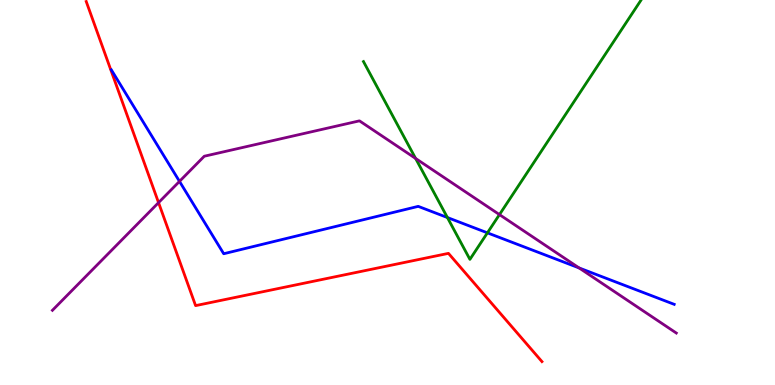[{'lines': ['blue', 'red'], 'intersections': []}, {'lines': ['green', 'red'], 'intersections': []}, {'lines': ['purple', 'red'], 'intersections': [{'x': 2.05, 'y': 4.74}]}, {'lines': ['blue', 'green'], 'intersections': [{'x': 5.77, 'y': 4.35}, {'x': 6.29, 'y': 3.95}]}, {'lines': ['blue', 'purple'], 'intersections': [{'x': 2.32, 'y': 5.29}, {'x': 7.47, 'y': 3.04}]}, {'lines': ['green', 'purple'], 'intersections': [{'x': 5.36, 'y': 5.88}, {'x': 6.44, 'y': 4.43}]}]